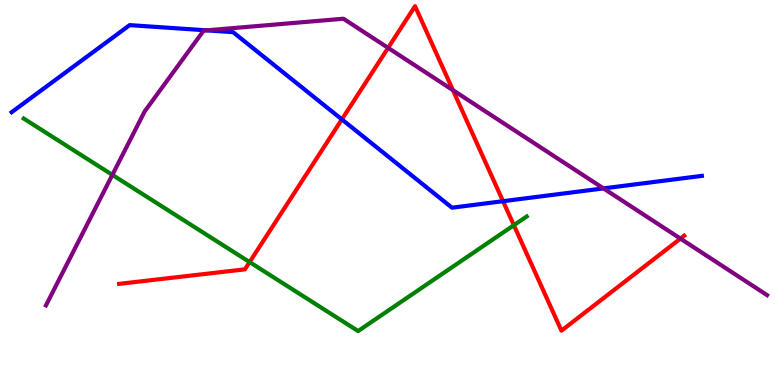[{'lines': ['blue', 'red'], 'intersections': [{'x': 4.41, 'y': 6.9}, {'x': 6.49, 'y': 4.77}]}, {'lines': ['green', 'red'], 'intersections': [{'x': 3.22, 'y': 3.19}, {'x': 6.63, 'y': 4.15}]}, {'lines': ['purple', 'red'], 'intersections': [{'x': 5.01, 'y': 8.76}, {'x': 5.84, 'y': 7.66}, {'x': 8.78, 'y': 3.8}]}, {'lines': ['blue', 'green'], 'intersections': []}, {'lines': ['blue', 'purple'], 'intersections': [{'x': 2.67, 'y': 9.21}, {'x': 7.79, 'y': 5.11}]}, {'lines': ['green', 'purple'], 'intersections': [{'x': 1.45, 'y': 5.46}]}]